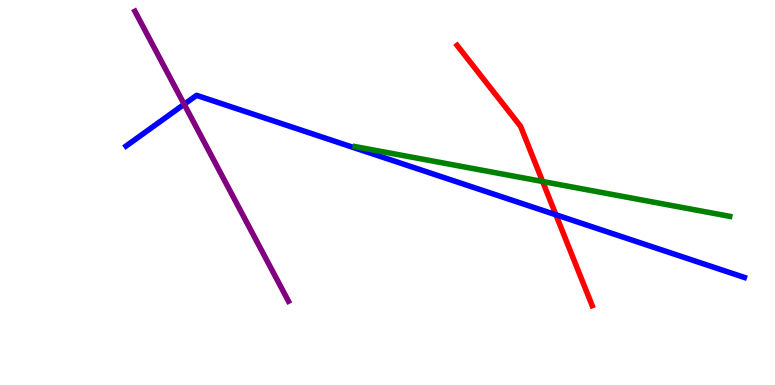[{'lines': ['blue', 'red'], 'intersections': [{'x': 7.17, 'y': 4.42}]}, {'lines': ['green', 'red'], 'intersections': [{'x': 7.0, 'y': 5.29}]}, {'lines': ['purple', 'red'], 'intersections': []}, {'lines': ['blue', 'green'], 'intersections': []}, {'lines': ['blue', 'purple'], 'intersections': [{'x': 2.38, 'y': 7.29}]}, {'lines': ['green', 'purple'], 'intersections': []}]